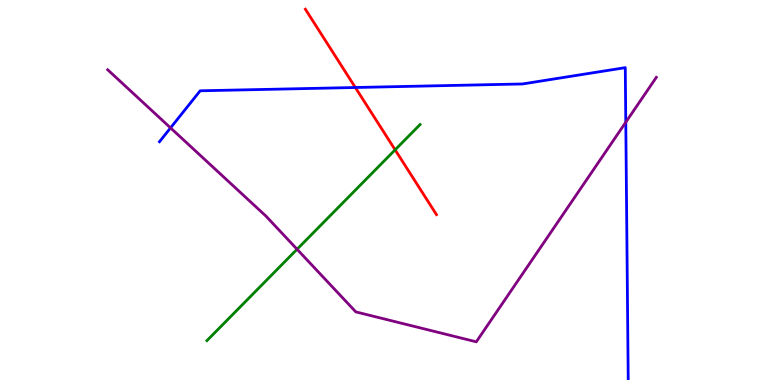[{'lines': ['blue', 'red'], 'intersections': [{'x': 4.59, 'y': 7.73}]}, {'lines': ['green', 'red'], 'intersections': [{'x': 5.1, 'y': 6.11}]}, {'lines': ['purple', 'red'], 'intersections': []}, {'lines': ['blue', 'green'], 'intersections': []}, {'lines': ['blue', 'purple'], 'intersections': [{'x': 2.2, 'y': 6.68}, {'x': 8.07, 'y': 6.83}]}, {'lines': ['green', 'purple'], 'intersections': [{'x': 3.83, 'y': 3.53}]}]